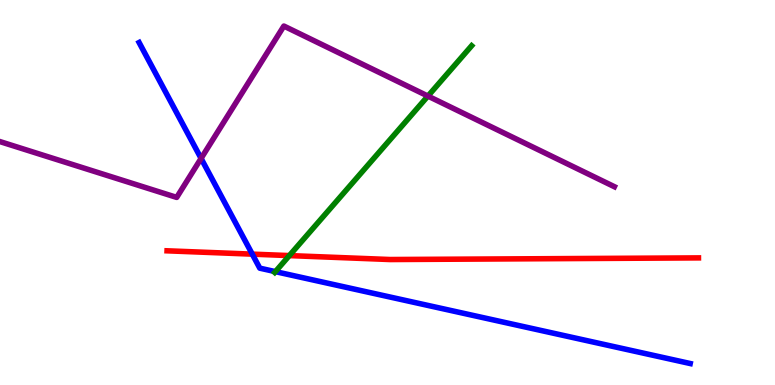[{'lines': ['blue', 'red'], 'intersections': [{'x': 3.26, 'y': 3.4}]}, {'lines': ['green', 'red'], 'intersections': [{'x': 3.73, 'y': 3.36}]}, {'lines': ['purple', 'red'], 'intersections': []}, {'lines': ['blue', 'green'], 'intersections': [{'x': 3.55, 'y': 2.94}]}, {'lines': ['blue', 'purple'], 'intersections': [{'x': 2.59, 'y': 5.89}]}, {'lines': ['green', 'purple'], 'intersections': [{'x': 5.52, 'y': 7.5}]}]